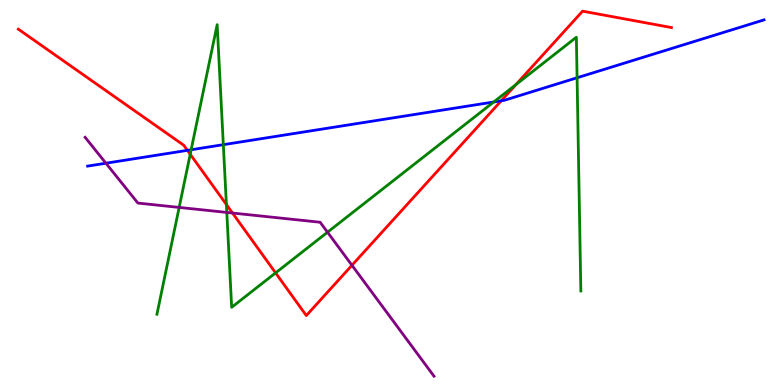[{'lines': ['blue', 'red'], 'intersections': [{'x': 2.42, 'y': 6.09}, {'x': 6.47, 'y': 7.38}]}, {'lines': ['green', 'red'], 'intersections': [{'x': 2.45, 'y': 5.99}, {'x': 2.92, 'y': 4.69}, {'x': 3.56, 'y': 2.91}, {'x': 6.66, 'y': 7.8}]}, {'lines': ['purple', 'red'], 'intersections': [{'x': 3.0, 'y': 4.47}, {'x': 4.54, 'y': 3.11}]}, {'lines': ['blue', 'green'], 'intersections': [{'x': 2.47, 'y': 6.11}, {'x': 2.88, 'y': 6.24}, {'x': 6.37, 'y': 7.35}, {'x': 7.45, 'y': 7.98}]}, {'lines': ['blue', 'purple'], 'intersections': [{'x': 1.37, 'y': 5.76}]}, {'lines': ['green', 'purple'], 'intersections': [{'x': 2.31, 'y': 4.61}, {'x': 2.93, 'y': 4.48}, {'x': 4.23, 'y': 3.97}]}]